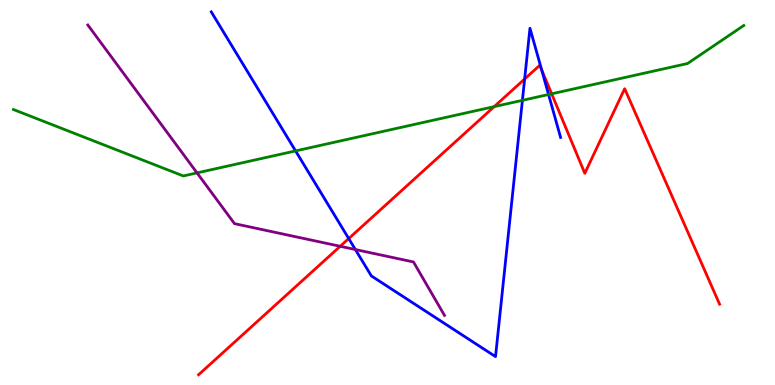[{'lines': ['blue', 'red'], 'intersections': [{'x': 4.5, 'y': 3.8}, {'x': 6.77, 'y': 7.95}, {'x': 6.99, 'y': 8.19}]}, {'lines': ['green', 'red'], 'intersections': [{'x': 6.38, 'y': 7.23}, {'x': 7.12, 'y': 7.56}]}, {'lines': ['purple', 'red'], 'intersections': [{'x': 4.39, 'y': 3.6}]}, {'lines': ['blue', 'green'], 'intersections': [{'x': 3.81, 'y': 6.08}, {'x': 6.74, 'y': 7.39}, {'x': 7.08, 'y': 7.55}]}, {'lines': ['blue', 'purple'], 'intersections': [{'x': 4.59, 'y': 3.52}]}, {'lines': ['green', 'purple'], 'intersections': [{'x': 2.54, 'y': 5.51}]}]